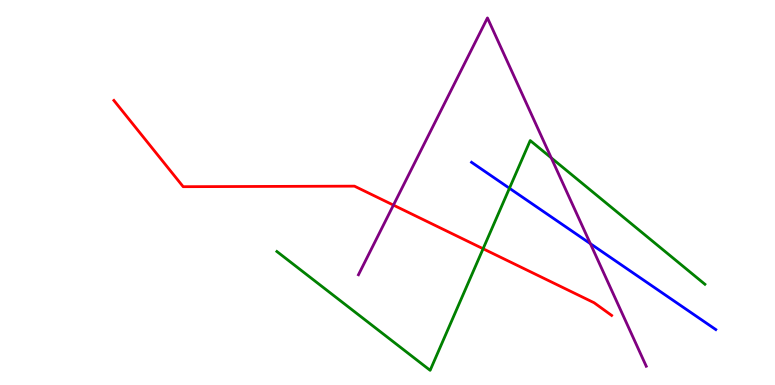[{'lines': ['blue', 'red'], 'intersections': []}, {'lines': ['green', 'red'], 'intersections': [{'x': 6.23, 'y': 3.54}]}, {'lines': ['purple', 'red'], 'intersections': [{'x': 5.08, 'y': 4.67}]}, {'lines': ['blue', 'green'], 'intersections': [{'x': 6.57, 'y': 5.11}]}, {'lines': ['blue', 'purple'], 'intersections': [{'x': 7.62, 'y': 3.67}]}, {'lines': ['green', 'purple'], 'intersections': [{'x': 7.11, 'y': 5.9}]}]